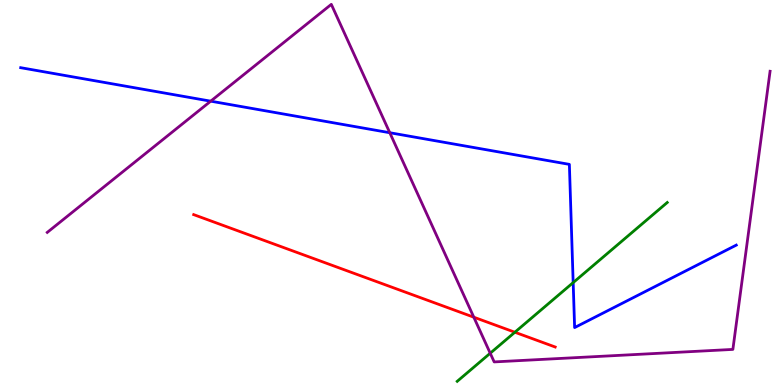[{'lines': ['blue', 'red'], 'intersections': []}, {'lines': ['green', 'red'], 'intersections': [{'x': 6.64, 'y': 1.37}]}, {'lines': ['purple', 'red'], 'intersections': [{'x': 6.11, 'y': 1.76}]}, {'lines': ['blue', 'green'], 'intersections': [{'x': 7.4, 'y': 2.66}]}, {'lines': ['blue', 'purple'], 'intersections': [{'x': 2.72, 'y': 7.37}, {'x': 5.03, 'y': 6.55}]}, {'lines': ['green', 'purple'], 'intersections': [{'x': 6.33, 'y': 0.825}]}]